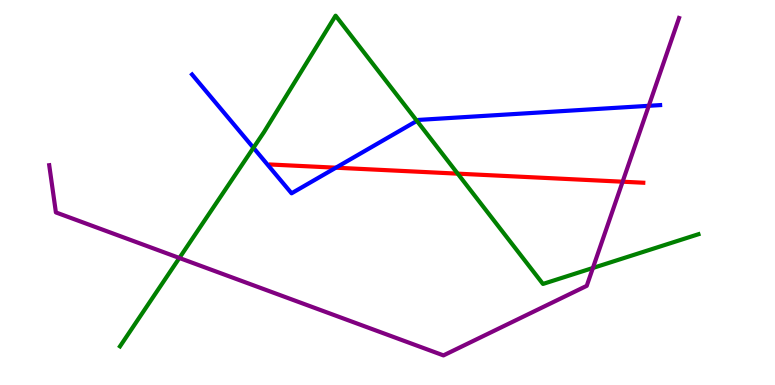[{'lines': ['blue', 'red'], 'intersections': [{'x': 4.33, 'y': 5.64}]}, {'lines': ['green', 'red'], 'intersections': [{'x': 5.91, 'y': 5.49}]}, {'lines': ['purple', 'red'], 'intersections': [{'x': 8.03, 'y': 5.28}]}, {'lines': ['blue', 'green'], 'intersections': [{'x': 3.27, 'y': 6.16}, {'x': 5.38, 'y': 6.86}]}, {'lines': ['blue', 'purple'], 'intersections': [{'x': 8.37, 'y': 7.25}]}, {'lines': ['green', 'purple'], 'intersections': [{'x': 2.31, 'y': 3.3}, {'x': 7.65, 'y': 3.04}]}]